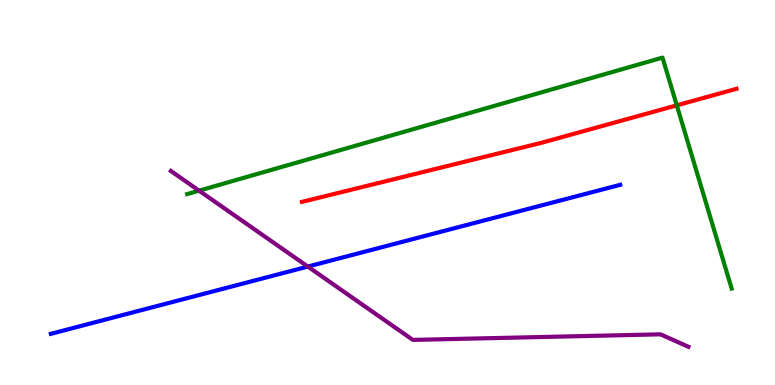[{'lines': ['blue', 'red'], 'intersections': []}, {'lines': ['green', 'red'], 'intersections': [{'x': 8.73, 'y': 7.26}]}, {'lines': ['purple', 'red'], 'intersections': []}, {'lines': ['blue', 'green'], 'intersections': []}, {'lines': ['blue', 'purple'], 'intersections': [{'x': 3.97, 'y': 3.08}]}, {'lines': ['green', 'purple'], 'intersections': [{'x': 2.57, 'y': 5.05}]}]